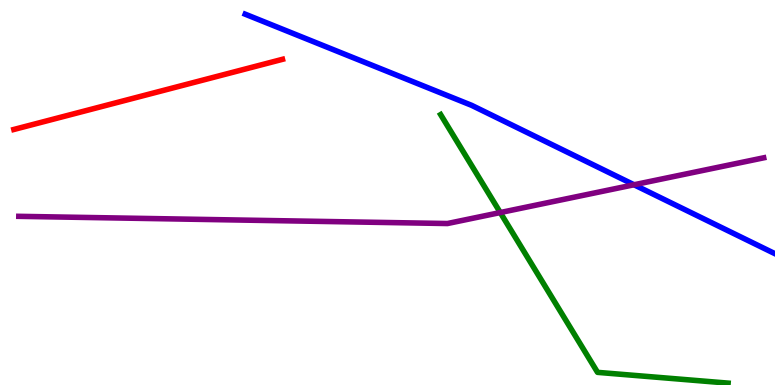[{'lines': ['blue', 'red'], 'intersections': []}, {'lines': ['green', 'red'], 'intersections': []}, {'lines': ['purple', 'red'], 'intersections': []}, {'lines': ['blue', 'green'], 'intersections': []}, {'lines': ['blue', 'purple'], 'intersections': [{'x': 8.18, 'y': 5.2}]}, {'lines': ['green', 'purple'], 'intersections': [{'x': 6.46, 'y': 4.48}]}]